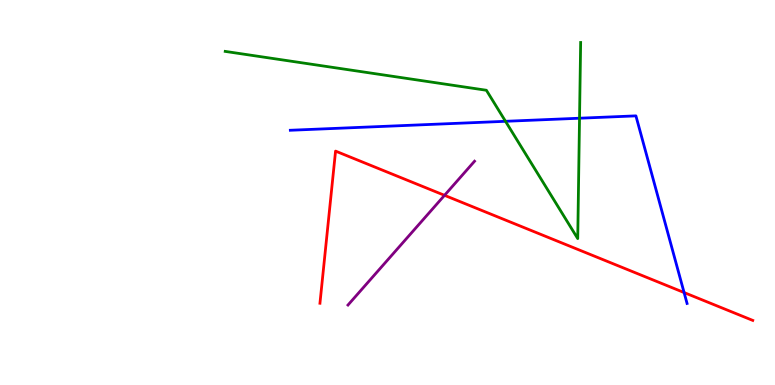[{'lines': ['blue', 'red'], 'intersections': [{'x': 8.83, 'y': 2.4}]}, {'lines': ['green', 'red'], 'intersections': []}, {'lines': ['purple', 'red'], 'intersections': [{'x': 5.74, 'y': 4.93}]}, {'lines': ['blue', 'green'], 'intersections': [{'x': 6.52, 'y': 6.85}, {'x': 7.48, 'y': 6.93}]}, {'lines': ['blue', 'purple'], 'intersections': []}, {'lines': ['green', 'purple'], 'intersections': []}]